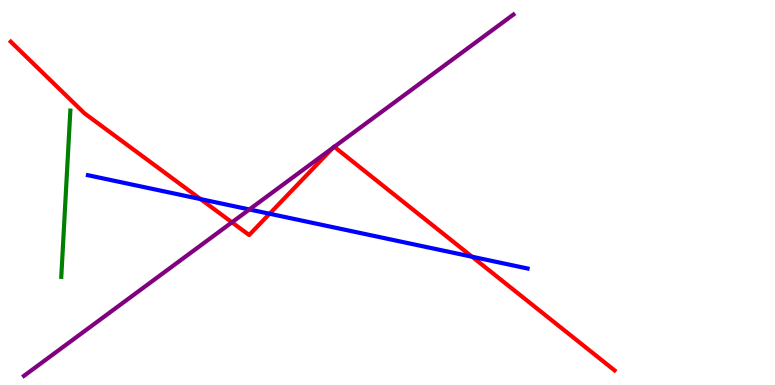[{'lines': ['blue', 'red'], 'intersections': [{'x': 2.59, 'y': 4.83}, {'x': 3.48, 'y': 4.45}, {'x': 6.09, 'y': 3.33}]}, {'lines': ['green', 'red'], 'intersections': []}, {'lines': ['purple', 'red'], 'intersections': [{'x': 2.99, 'y': 4.23}, {'x': 4.3, 'y': 6.16}, {'x': 4.31, 'y': 6.19}]}, {'lines': ['blue', 'green'], 'intersections': []}, {'lines': ['blue', 'purple'], 'intersections': [{'x': 3.22, 'y': 4.56}]}, {'lines': ['green', 'purple'], 'intersections': []}]